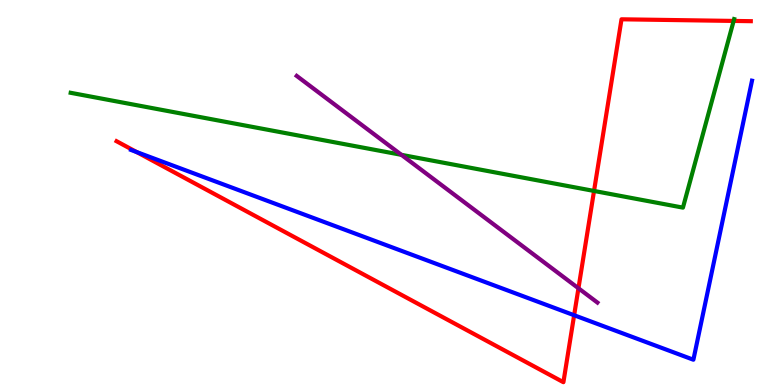[{'lines': ['blue', 'red'], 'intersections': [{'x': 1.76, 'y': 6.05}, {'x': 7.41, 'y': 1.81}]}, {'lines': ['green', 'red'], 'intersections': [{'x': 7.66, 'y': 5.04}, {'x': 9.47, 'y': 9.46}]}, {'lines': ['purple', 'red'], 'intersections': [{'x': 7.46, 'y': 2.51}]}, {'lines': ['blue', 'green'], 'intersections': []}, {'lines': ['blue', 'purple'], 'intersections': []}, {'lines': ['green', 'purple'], 'intersections': [{'x': 5.18, 'y': 5.98}]}]